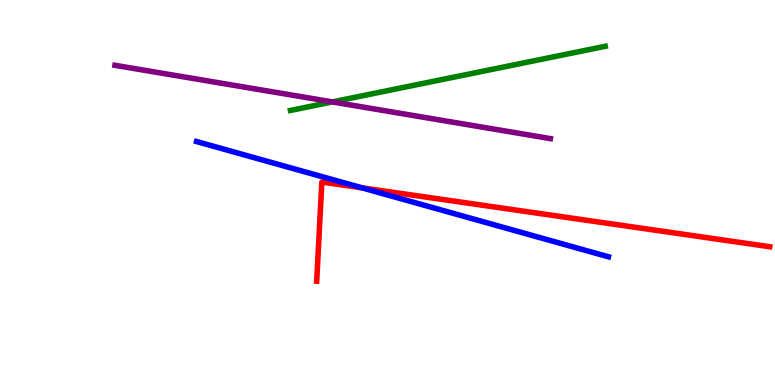[{'lines': ['blue', 'red'], 'intersections': [{'x': 4.67, 'y': 5.12}]}, {'lines': ['green', 'red'], 'intersections': []}, {'lines': ['purple', 'red'], 'intersections': []}, {'lines': ['blue', 'green'], 'intersections': []}, {'lines': ['blue', 'purple'], 'intersections': []}, {'lines': ['green', 'purple'], 'intersections': [{'x': 4.29, 'y': 7.35}]}]